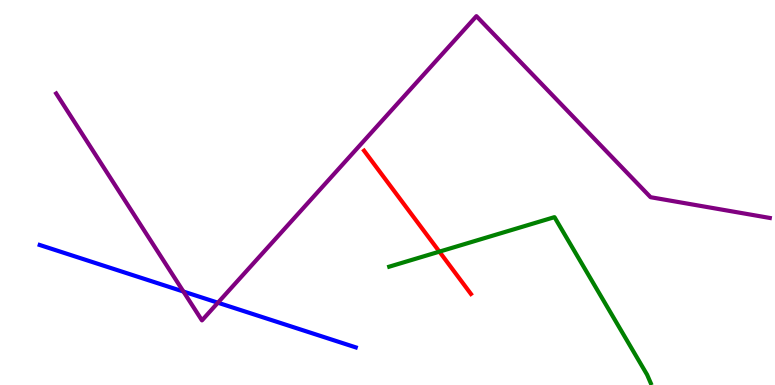[{'lines': ['blue', 'red'], 'intersections': []}, {'lines': ['green', 'red'], 'intersections': [{'x': 5.67, 'y': 3.46}]}, {'lines': ['purple', 'red'], 'intersections': []}, {'lines': ['blue', 'green'], 'intersections': []}, {'lines': ['blue', 'purple'], 'intersections': [{'x': 2.37, 'y': 2.43}, {'x': 2.81, 'y': 2.14}]}, {'lines': ['green', 'purple'], 'intersections': []}]